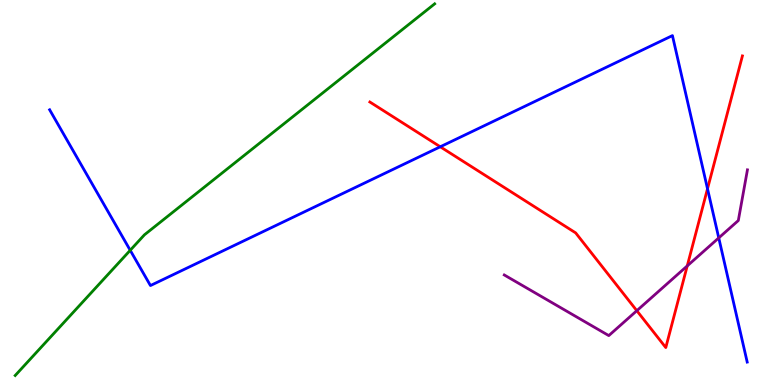[{'lines': ['blue', 'red'], 'intersections': [{'x': 5.68, 'y': 6.19}, {'x': 9.13, 'y': 5.1}]}, {'lines': ['green', 'red'], 'intersections': []}, {'lines': ['purple', 'red'], 'intersections': [{'x': 8.22, 'y': 1.93}, {'x': 8.87, 'y': 3.09}]}, {'lines': ['blue', 'green'], 'intersections': [{'x': 1.68, 'y': 3.5}]}, {'lines': ['blue', 'purple'], 'intersections': [{'x': 9.27, 'y': 3.82}]}, {'lines': ['green', 'purple'], 'intersections': []}]